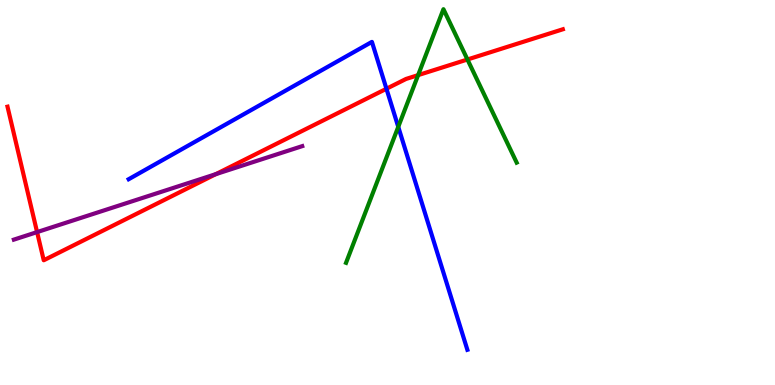[{'lines': ['blue', 'red'], 'intersections': [{'x': 4.99, 'y': 7.69}]}, {'lines': ['green', 'red'], 'intersections': [{'x': 5.4, 'y': 8.05}, {'x': 6.03, 'y': 8.45}]}, {'lines': ['purple', 'red'], 'intersections': [{'x': 0.479, 'y': 3.97}, {'x': 2.78, 'y': 5.48}]}, {'lines': ['blue', 'green'], 'intersections': [{'x': 5.14, 'y': 6.71}]}, {'lines': ['blue', 'purple'], 'intersections': []}, {'lines': ['green', 'purple'], 'intersections': []}]